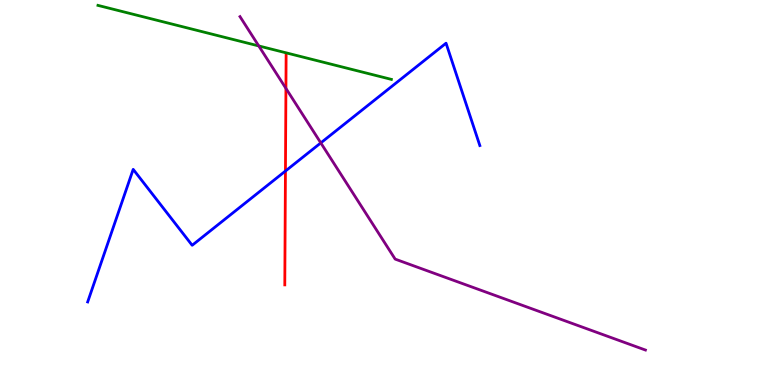[{'lines': ['blue', 'red'], 'intersections': [{'x': 3.68, 'y': 5.56}]}, {'lines': ['green', 'red'], 'intersections': []}, {'lines': ['purple', 'red'], 'intersections': [{'x': 3.69, 'y': 7.7}]}, {'lines': ['blue', 'green'], 'intersections': []}, {'lines': ['blue', 'purple'], 'intersections': [{'x': 4.14, 'y': 6.29}]}, {'lines': ['green', 'purple'], 'intersections': [{'x': 3.34, 'y': 8.81}]}]